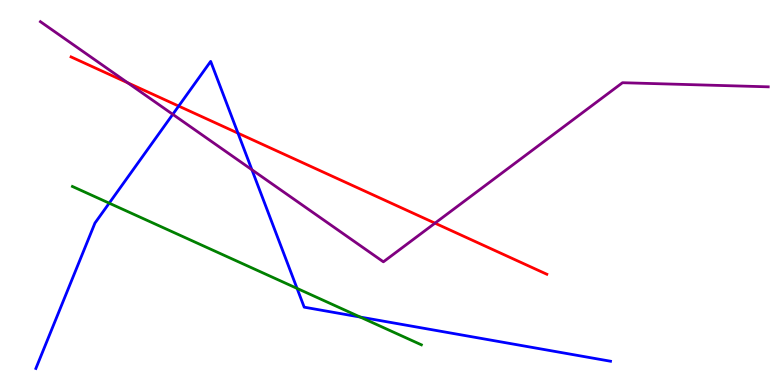[{'lines': ['blue', 'red'], 'intersections': [{'x': 2.31, 'y': 7.24}, {'x': 3.07, 'y': 6.54}]}, {'lines': ['green', 'red'], 'intersections': []}, {'lines': ['purple', 'red'], 'intersections': [{'x': 1.65, 'y': 7.85}, {'x': 5.61, 'y': 4.2}]}, {'lines': ['blue', 'green'], 'intersections': [{'x': 1.41, 'y': 4.72}, {'x': 3.83, 'y': 2.51}, {'x': 4.65, 'y': 1.76}]}, {'lines': ['blue', 'purple'], 'intersections': [{'x': 2.23, 'y': 7.03}, {'x': 3.25, 'y': 5.59}]}, {'lines': ['green', 'purple'], 'intersections': []}]